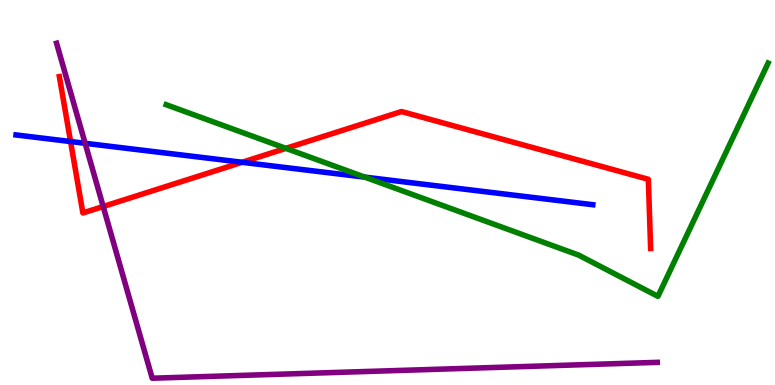[{'lines': ['blue', 'red'], 'intersections': [{'x': 0.911, 'y': 6.32}, {'x': 3.12, 'y': 5.78}]}, {'lines': ['green', 'red'], 'intersections': [{'x': 3.69, 'y': 6.15}]}, {'lines': ['purple', 'red'], 'intersections': [{'x': 1.33, 'y': 4.64}]}, {'lines': ['blue', 'green'], 'intersections': [{'x': 4.71, 'y': 5.4}]}, {'lines': ['blue', 'purple'], 'intersections': [{'x': 1.1, 'y': 6.28}]}, {'lines': ['green', 'purple'], 'intersections': []}]